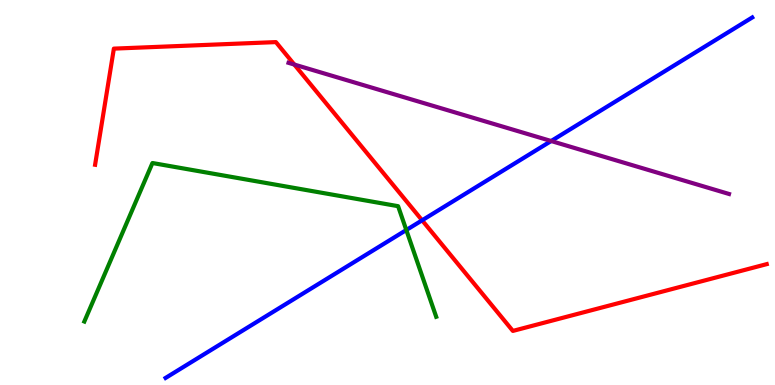[{'lines': ['blue', 'red'], 'intersections': [{'x': 5.45, 'y': 4.28}]}, {'lines': ['green', 'red'], 'intersections': []}, {'lines': ['purple', 'red'], 'intersections': [{'x': 3.8, 'y': 8.32}]}, {'lines': ['blue', 'green'], 'intersections': [{'x': 5.24, 'y': 4.03}]}, {'lines': ['blue', 'purple'], 'intersections': [{'x': 7.11, 'y': 6.34}]}, {'lines': ['green', 'purple'], 'intersections': []}]